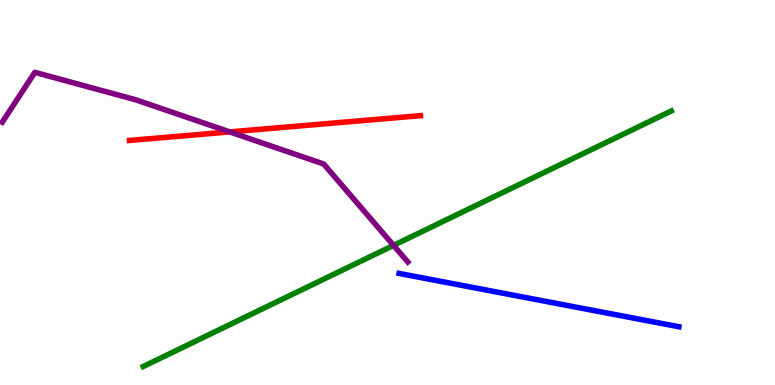[{'lines': ['blue', 'red'], 'intersections': []}, {'lines': ['green', 'red'], 'intersections': []}, {'lines': ['purple', 'red'], 'intersections': [{'x': 2.96, 'y': 6.57}]}, {'lines': ['blue', 'green'], 'intersections': []}, {'lines': ['blue', 'purple'], 'intersections': []}, {'lines': ['green', 'purple'], 'intersections': [{'x': 5.08, 'y': 3.63}]}]